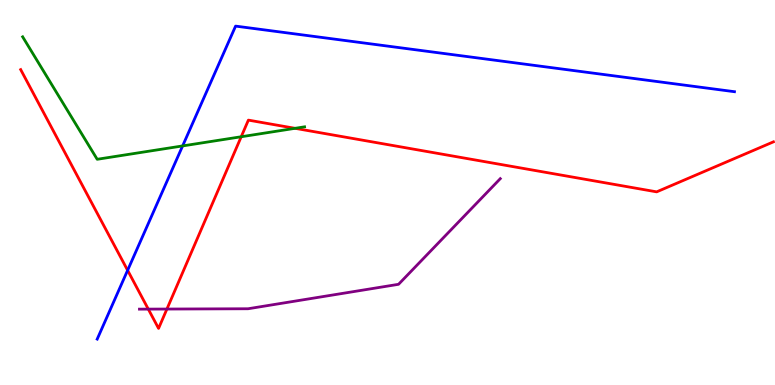[{'lines': ['blue', 'red'], 'intersections': [{'x': 1.65, 'y': 2.98}]}, {'lines': ['green', 'red'], 'intersections': [{'x': 3.11, 'y': 6.45}, {'x': 3.81, 'y': 6.67}]}, {'lines': ['purple', 'red'], 'intersections': [{'x': 1.91, 'y': 1.97}, {'x': 2.15, 'y': 1.97}]}, {'lines': ['blue', 'green'], 'intersections': [{'x': 2.36, 'y': 6.21}]}, {'lines': ['blue', 'purple'], 'intersections': []}, {'lines': ['green', 'purple'], 'intersections': []}]